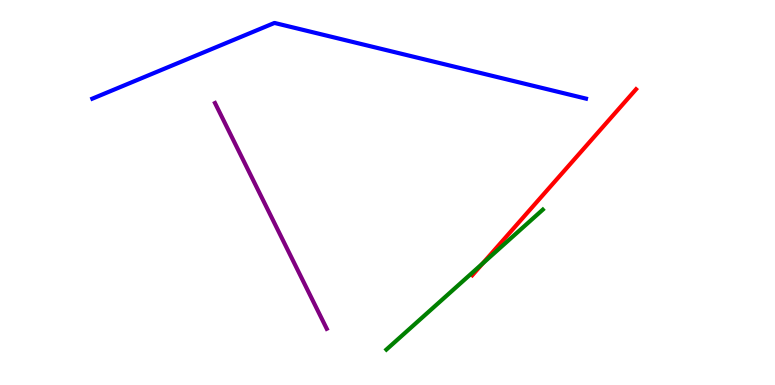[{'lines': ['blue', 'red'], 'intersections': []}, {'lines': ['green', 'red'], 'intersections': [{'x': 6.23, 'y': 3.16}]}, {'lines': ['purple', 'red'], 'intersections': []}, {'lines': ['blue', 'green'], 'intersections': []}, {'lines': ['blue', 'purple'], 'intersections': []}, {'lines': ['green', 'purple'], 'intersections': []}]